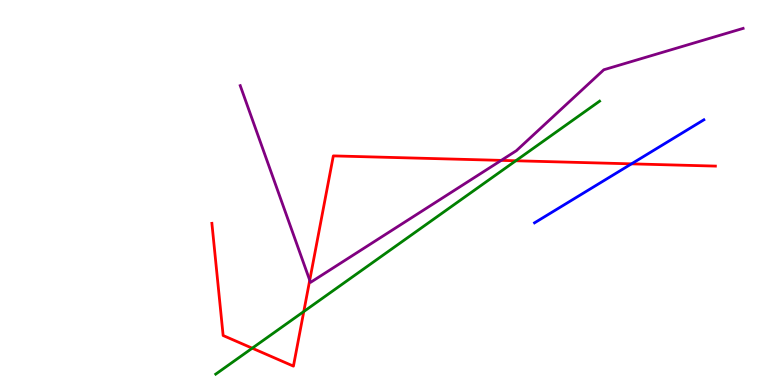[{'lines': ['blue', 'red'], 'intersections': [{'x': 8.15, 'y': 5.74}]}, {'lines': ['green', 'red'], 'intersections': [{'x': 3.25, 'y': 0.956}, {'x': 3.92, 'y': 1.91}, {'x': 6.66, 'y': 5.82}]}, {'lines': ['purple', 'red'], 'intersections': [{'x': 4.0, 'y': 2.72}, {'x': 6.47, 'y': 5.83}]}, {'lines': ['blue', 'green'], 'intersections': []}, {'lines': ['blue', 'purple'], 'intersections': []}, {'lines': ['green', 'purple'], 'intersections': []}]